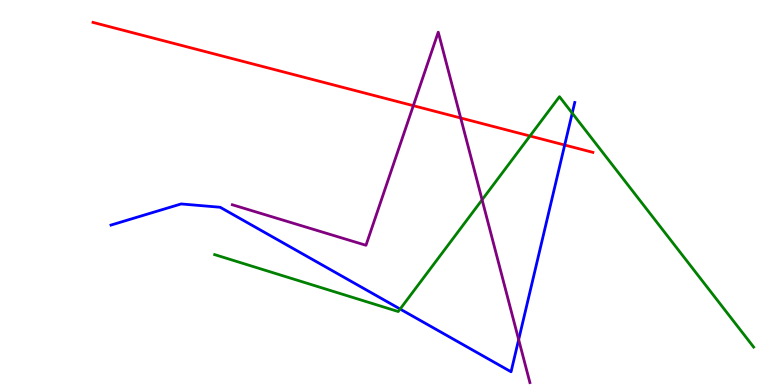[{'lines': ['blue', 'red'], 'intersections': [{'x': 7.29, 'y': 6.23}]}, {'lines': ['green', 'red'], 'intersections': [{'x': 6.84, 'y': 6.47}]}, {'lines': ['purple', 'red'], 'intersections': [{'x': 5.33, 'y': 7.26}, {'x': 5.94, 'y': 6.94}]}, {'lines': ['blue', 'green'], 'intersections': [{'x': 5.16, 'y': 1.97}, {'x': 7.38, 'y': 7.06}]}, {'lines': ['blue', 'purple'], 'intersections': [{'x': 6.69, 'y': 1.18}]}, {'lines': ['green', 'purple'], 'intersections': [{'x': 6.22, 'y': 4.81}]}]